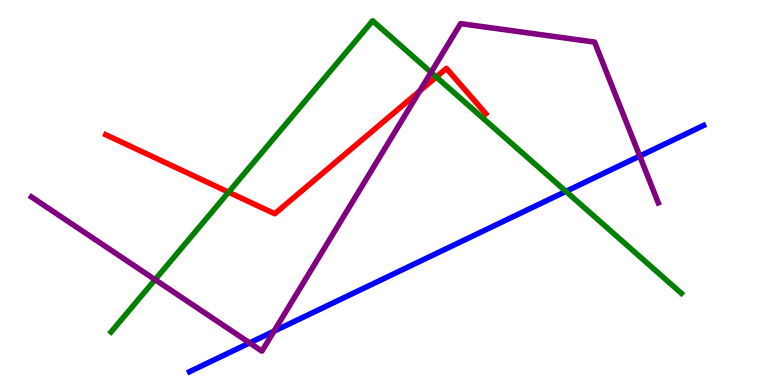[{'lines': ['blue', 'red'], 'intersections': []}, {'lines': ['green', 'red'], 'intersections': [{'x': 2.95, 'y': 5.01}, {'x': 5.63, 'y': 8.0}]}, {'lines': ['purple', 'red'], 'intersections': [{'x': 5.42, 'y': 7.64}]}, {'lines': ['blue', 'green'], 'intersections': [{'x': 7.3, 'y': 5.03}]}, {'lines': ['blue', 'purple'], 'intersections': [{'x': 3.22, 'y': 1.09}, {'x': 3.54, 'y': 1.4}, {'x': 8.25, 'y': 5.95}]}, {'lines': ['green', 'purple'], 'intersections': [{'x': 2.0, 'y': 2.74}, {'x': 5.56, 'y': 8.12}]}]